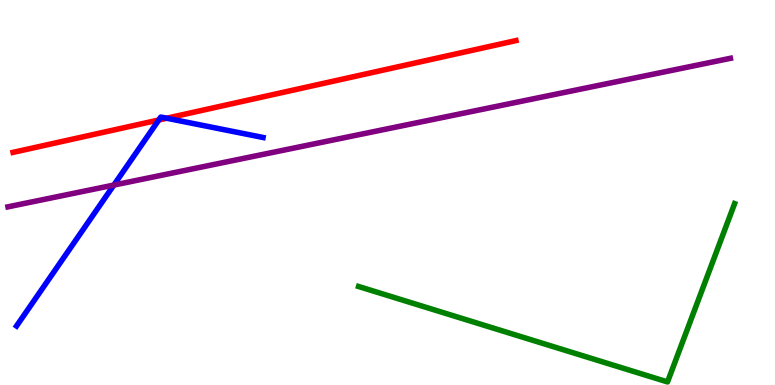[{'lines': ['blue', 'red'], 'intersections': [{'x': 2.05, 'y': 6.88}, {'x': 2.15, 'y': 6.93}]}, {'lines': ['green', 'red'], 'intersections': []}, {'lines': ['purple', 'red'], 'intersections': []}, {'lines': ['blue', 'green'], 'intersections': []}, {'lines': ['blue', 'purple'], 'intersections': [{'x': 1.47, 'y': 5.19}]}, {'lines': ['green', 'purple'], 'intersections': []}]